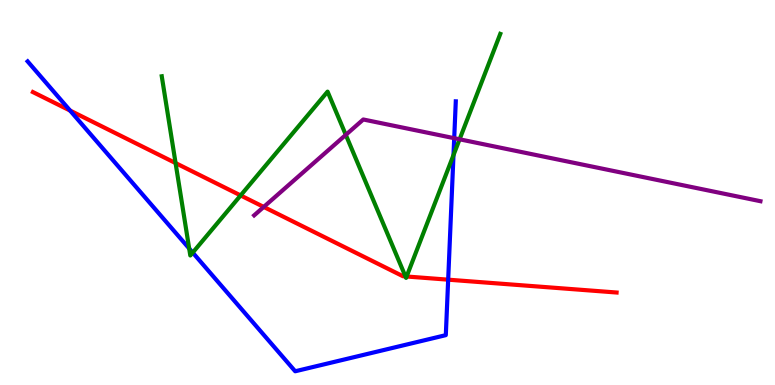[{'lines': ['blue', 'red'], 'intersections': [{'x': 0.904, 'y': 7.13}, {'x': 5.78, 'y': 2.74}]}, {'lines': ['green', 'red'], 'intersections': [{'x': 2.27, 'y': 5.76}, {'x': 3.1, 'y': 4.92}, {'x': 5.23, 'y': 2.82}, {'x': 5.25, 'y': 2.82}]}, {'lines': ['purple', 'red'], 'intersections': [{'x': 3.4, 'y': 4.63}]}, {'lines': ['blue', 'green'], 'intersections': [{'x': 2.44, 'y': 3.55}, {'x': 2.49, 'y': 3.44}, {'x': 5.85, 'y': 5.97}]}, {'lines': ['blue', 'purple'], 'intersections': [{'x': 5.86, 'y': 6.41}]}, {'lines': ['green', 'purple'], 'intersections': [{'x': 4.46, 'y': 6.5}, {'x': 5.93, 'y': 6.38}]}]